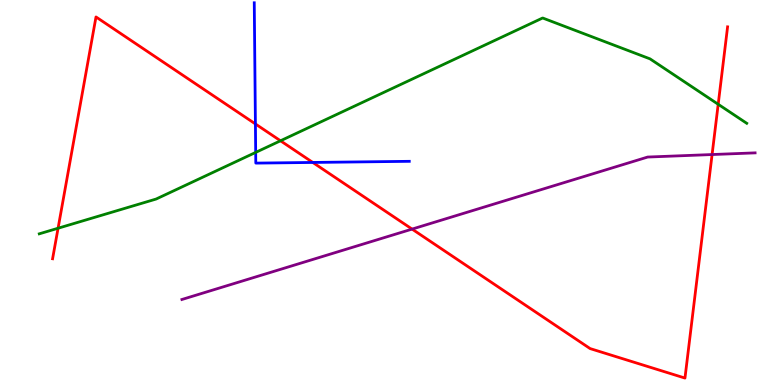[{'lines': ['blue', 'red'], 'intersections': [{'x': 3.3, 'y': 6.78}, {'x': 4.04, 'y': 5.78}]}, {'lines': ['green', 'red'], 'intersections': [{'x': 0.749, 'y': 4.07}, {'x': 3.62, 'y': 6.34}, {'x': 9.27, 'y': 7.29}]}, {'lines': ['purple', 'red'], 'intersections': [{'x': 5.32, 'y': 4.05}, {'x': 9.19, 'y': 5.99}]}, {'lines': ['blue', 'green'], 'intersections': [{'x': 3.3, 'y': 6.04}]}, {'lines': ['blue', 'purple'], 'intersections': []}, {'lines': ['green', 'purple'], 'intersections': []}]